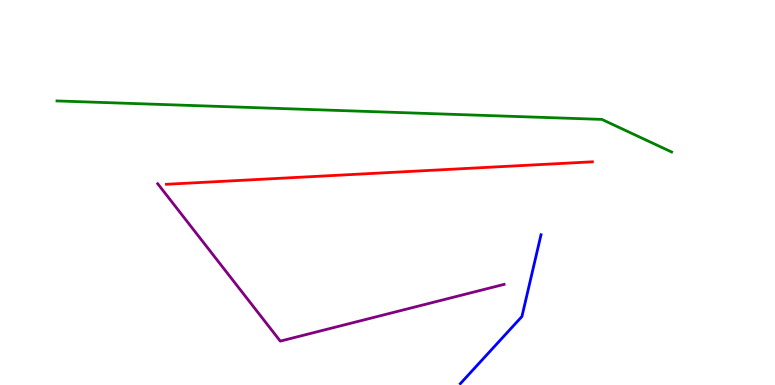[{'lines': ['blue', 'red'], 'intersections': []}, {'lines': ['green', 'red'], 'intersections': []}, {'lines': ['purple', 'red'], 'intersections': []}, {'lines': ['blue', 'green'], 'intersections': []}, {'lines': ['blue', 'purple'], 'intersections': []}, {'lines': ['green', 'purple'], 'intersections': []}]